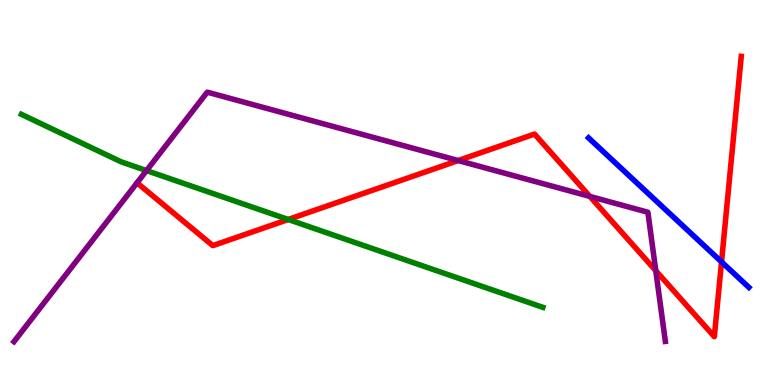[{'lines': ['blue', 'red'], 'intersections': [{'x': 9.31, 'y': 3.2}]}, {'lines': ['green', 'red'], 'intersections': [{'x': 3.72, 'y': 4.3}]}, {'lines': ['purple', 'red'], 'intersections': [{'x': 5.91, 'y': 5.83}, {'x': 7.61, 'y': 4.9}, {'x': 8.46, 'y': 2.97}]}, {'lines': ['blue', 'green'], 'intersections': []}, {'lines': ['blue', 'purple'], 'intersections': []}, {'lines': ['green', 'purple'], 'intersections': [{'x': 1.89, 'y': 5.57}]}]